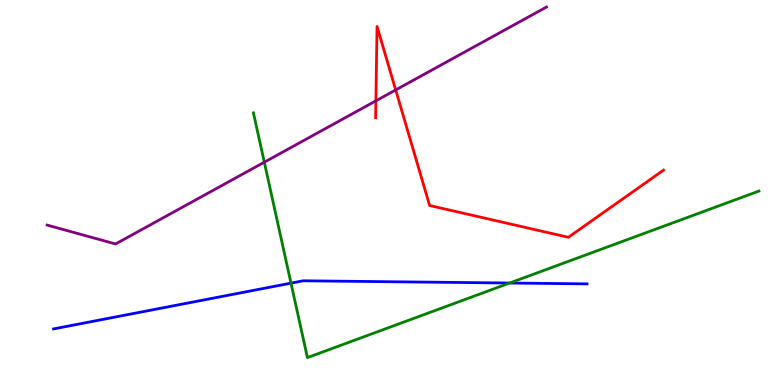[{'lines': ['blue', 'red'], 'intersections': []}, {'lines': ['green', 'red'], 'intersections': []}, {'lines': ['purple', 'red'], 'intersections': [{'x': 4.85, 'y': 7.38}, {'x': 5.11, 'y': 7.66}]}, {'lines': ['blue', 'green'], 'intersections': [{'x': 3.75, 'y': 2.65}, {'x': 6.58, 'y': 2.65}]}, {'lines': ['blue', 'purple'], 'intersections': []}, {'lines': ['green', 'purple'], 'intersections': [{'x': 3.41, 'y': 5.79}]}]